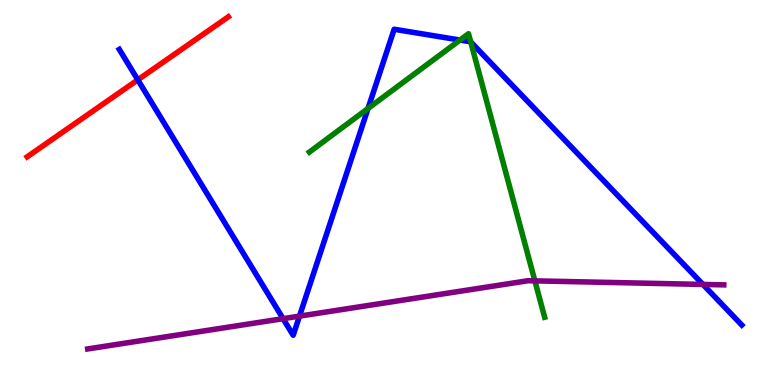[{'lines': ['blue', 'red'], 'intersections': [{'x': 1.78, 'y': 7.93}]}, {'lines': ['green', 'red'], 'intersections': []}, {'lines': ['purple', 'red'], 'intersections': []}, {'lines': ['blue', 'green'], 'intersections': [{'x': 4.75, 'y': 7.18}, {'x': 5.94, 'y': 8.96}, {'x': 6.07, 'y': 8.91}]}, {'lines': ['blue', 'purple'], 'intersections': [{'x': 3.65, 'y': 1.72}, {'x': 3.86, 'y': 1.79}, {'x': 9.07, 'y': 2.61}]}, {'lines': ['green', 'purple'], 'intersections': [{'x': 6.9, 'y': 2.7}]}]